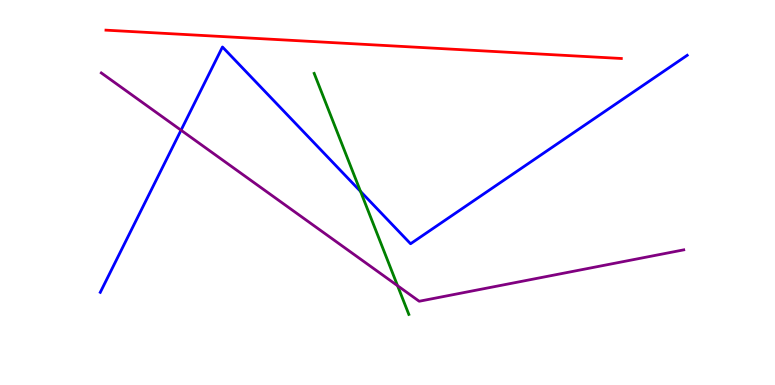[{'lines': ['blue', 'red'], 'intersections': []}, {'lines': ['green', 'red'], 'intersections': []}, {'lines': ['purple', 'red'], 'intersections': []}, {'lines': ['blue', 'green'], 'intersections': [{'x': 4.65, 'y': 5.03}]}, {'lines': ['blue', 'purple'], 'intersections': [{'x': 2.34, 'y': 6.62}]}, {'lines': ['green', 'purple'], 'intersections': [{'x': 5.13, 'y': 2.58}]}]